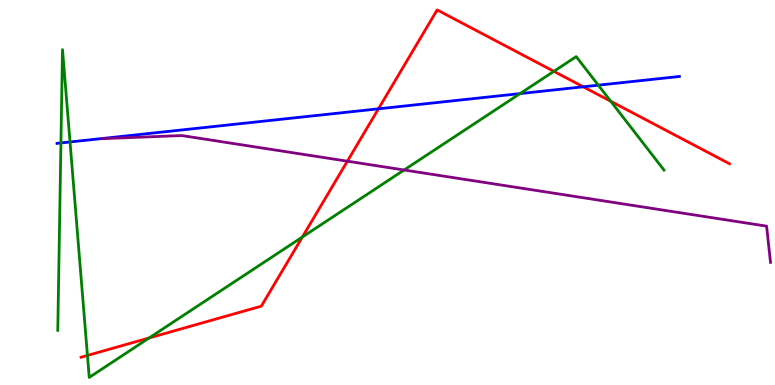[{'lines': ['blue', 'red'], 'intersections': [{'x': 4.88, 'y': 7.17}, {'x': 7.53, 'y': 7.75}]}, {'lines': ['green', 'red'], 'intersections': [{'x': 1.13, 'y': 0.768}, {'x': 1.92, 'y': 1.22}, {'x': 3.9, 'y': 3.84}, {'x': 7.15, 'y': 8.15}, {'x': 7.88, 'y': 7.37}]}, {'lines': ['purple', 'red'], 'intersections': [{'x': 4.48, 'y': 5.81}]}, {'lines': ['blue', 'green'], 'intersections': [{'x': 0.786, 'y': 6.29}, {'x': 0.904, 'y': 6.31}, {'x': 6.71, 'y': 7.57}, {'x': 7.72, 'y': 7.79}]}, {'lines': ['blue', 'purple'], 'intersections': []}, {'lines': ['green', 'purple'], 'intersections': [{'x': 5.21, 'y': 5.58}]}]